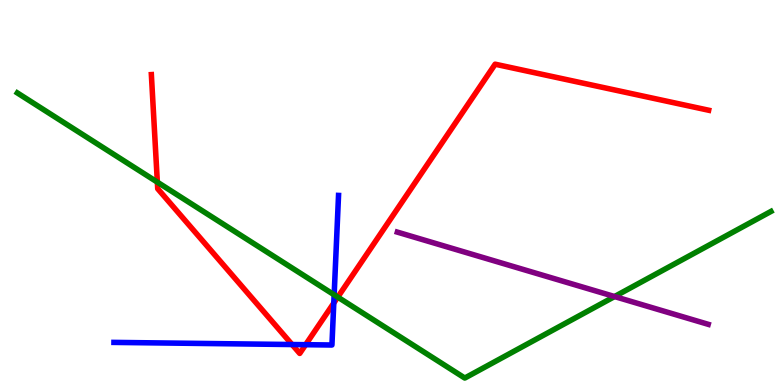[{'lines': ['blue', 'red'], 'intersections': [{'x': 3.77, 'y': 1.05}, {'x': 3.94, 'y': 1.05}, {'x': 4.31, 'y': 2.13}]}, {'lines': ['green', 'red'], 'intersections': [{'x': 2.03, 'y': 5.27}, {'x': 4.36, 'y': 2.28}]}, {'lines': ['purple', 'red'], 'intersections': []}, {'lines': ['blue', 'green'], 'intersections': [{'x': 4.31, 'y': 2.34}]}, {'lines': ['blue', 'purple'], 'intersections': []}, {'lines': ['green', 'purple'], 'intersections': [{'x': 7.93, 'y': 2.3}]}]